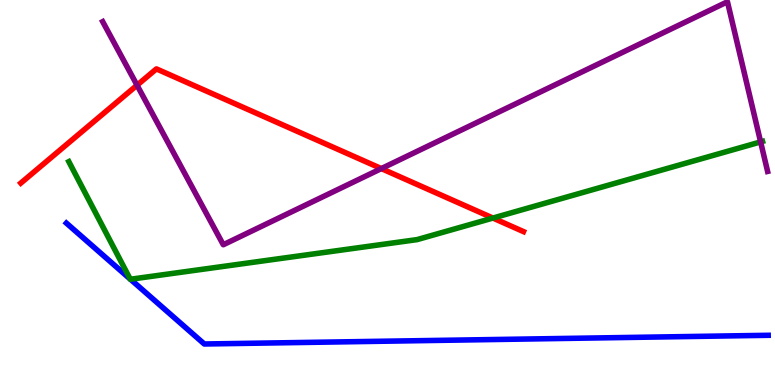[{'lines': ['blue', 'red'], 'intersections': []}, {'lines': ['green', 'red'], 'intersections': [{'x': 6.36, 'y': 4.34}]}, {'lines': ['purple', 'red'], 'intersections': [{'x': 1.77, 'y': 7.79}, {'x': 4.92, 'y': 5.62}]}, {'lines': ['blue', 'green'], 'intersections': [{'x': 1.68, 'y': 2.75}, {'x': 1.68, 'y': 2.75}]}, {'lines': ['blue', 'purple'], 'intersections': []}, {'lines': ['green', 'purple'], 'intersections': [{'x': 9.81, 'y': 6.31}]}]